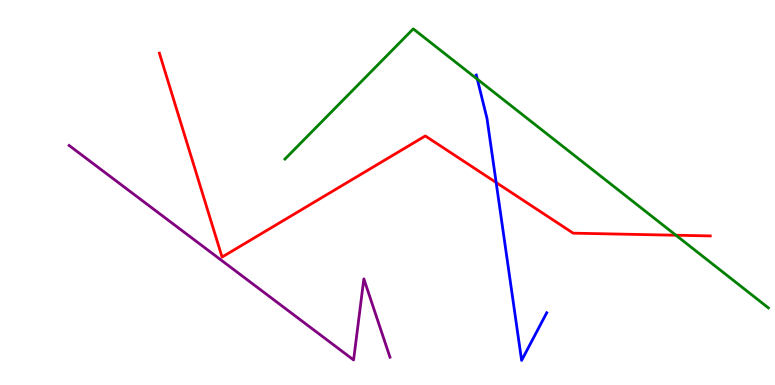[{'lines': ['blue', 'red'], 'intersections': [{'x': 6.4, 'y': 5.26}]}, {'lines': ['green', 'red'], 'intersections': [{'x': 8.72, 'y': 3.89}]}, {'lines': ['purple', 'red'], 'intersections': []}, {'lines': ['blue', 'green'], 'intersections': [{'x': 6.16, 'y': 7.94}]}, {'lines': ['blue', 'purple'], 'intersections': []}, {'lines': ['green', 'purple'], 'intersections': []}]